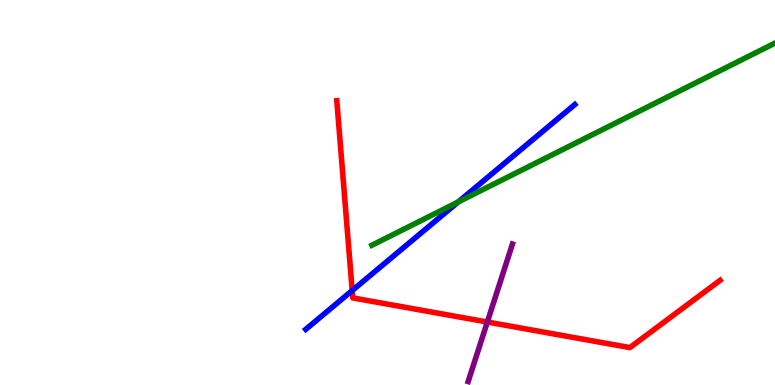[{'lines': ['blue', 'red'], 'intersections': [{'x': 4.54, 'y': 2.45}]}, {'lines': ['green', 'red'], 'intersections': []}, {'lines': ['purple', 'red'], 'intersections': [{'x': 6.29, 'y': 1.64}]}, {'lines': ['blue', 'green'], 'intersections': [{'x': 5.91, 'y': 4.75}]}, {'lines': ['blue', 'purple'], 'intersections': []}, {'lines': ['green', 'purple'], 'intersections': []}]